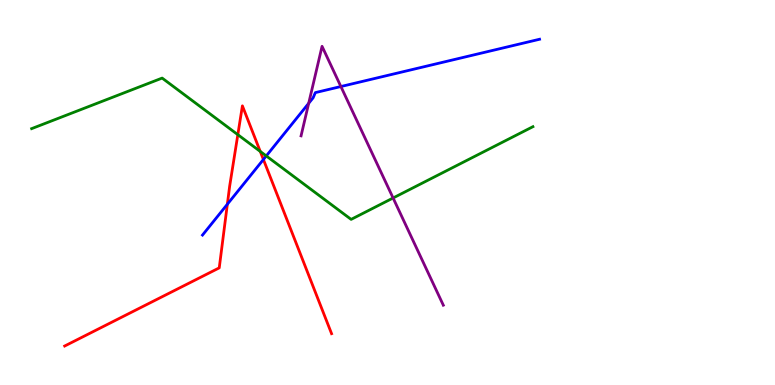[{'lines': ['blue', 'red'], 'intersections': [{'x': 2.93, 'y': 4.7}, {'x': 3.4, 'y': 5.86}]}, {'lines': ['green', 'red'], 'intersections': [{'x': 3.07, 'y': 6.5}, {'x': 3.36, 'y': 6.07}]}, {'lines': ['purple', 'red'], 'intersections': []}, {'lines': ['blue', 'green'], 'intersections': [{'x': 3.44, 'y': 5.95}]}, {'lines': ['blue', 'purple'], 'intersections': [{'x': 3.98, 'y': 7.32}, {'x': 4.4, 'y': 7.75}]}, {'lines': ['green', 'purple'], 'intersections': [{'x': 5.07, 'y': 4.86}]}]